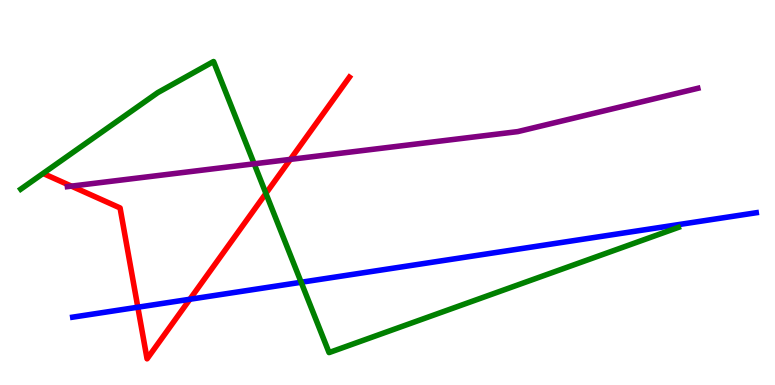[{'lines': ['blue', 'red'], 'intersections': [{'x': 1.78, 'y': 2.02}, {'x': 2.45, 'y': 2.23}]}, {'lines': ['green', 'red'], 'intersections': [{'x': 3.43, 'y': 4.98}]}, {'lines': ['purple', 'red'], 'intersections': [{'x': 0.921, 'y': 5.17}, {'x': 3.75, 'y': 5.86}]}, {'lines': ['blue', 'green'], 'intersections': [{'x': 3.89, 'y': 2.67}]}, {'lines': ['blue', 'purple'], 'intersections': []}, {'lines': ['green', 'purple'], 'intersections': [{'x': 3.28, 'y': 5.75}]}]